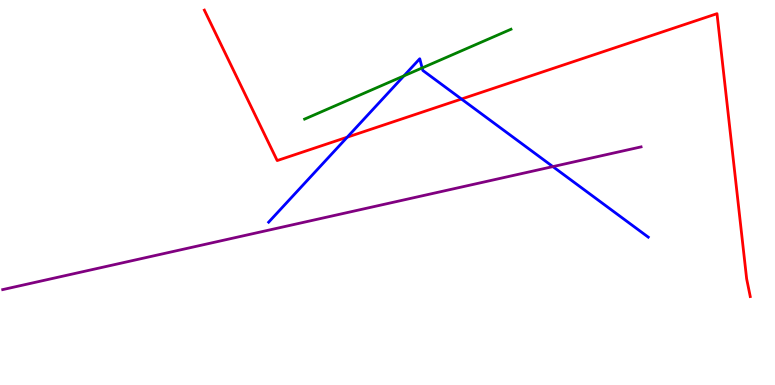[{'lines': ['blue', 'red'], 'intersections': [{'x': 4.48, 'y': 6.44}, {'x': 5.95, 'y': 7.43}]}, {'lines': ['green', 'red'], 'intersections': []}, {'lines': ['purple', 'red'], 'intersections': []}, {'lines': ['blue', 'green'], 'intersections': [{'x': 5.21, 'y': 8.03}, {'x': 5.45, 'y': 8.24}]}, {'lines': ['blue', 'purple'], 'intersections': [{'x': 7.13, 'y': 5.67}]}, {'lines': ['green', 'purple'], 'intersections': []}]